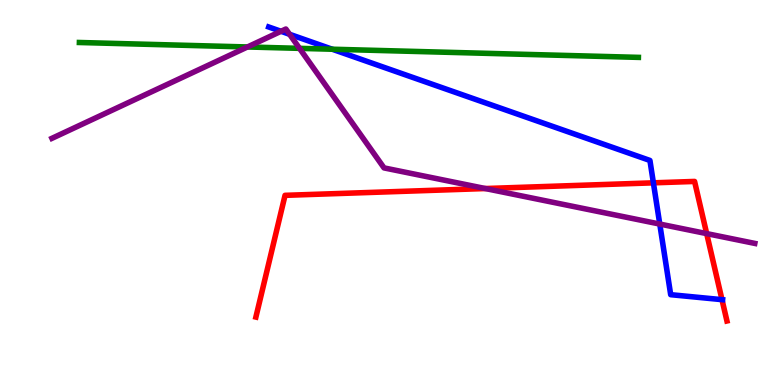[{'lines': ['blue', 'red'], 'intersections': [{'x': 8.43, 'y': 5.25}, {'x': 9.32, 'y': 2.22}]}, {'lines': ['green', 'red'], 'intersections': []}, {'lines': ['purple', 'red'], 'intersections': [{'x': 6.26, 'y': 5.1}, {'x': 9.12, 'y': 3.93}]}, {'lines': ['blue', 'green'], 'intersections': [{'x': 4.29, 'y': 8.72}]}, {'lines': ['blue', 'purple'], 'intersections': [{'x': 3.63, 'y': 9.19}, {'x': 3.74, 'y': 9.11}, {'x': 8.51, 'y': 4.18}]}, {'lines': ['green', 'purple'], 'intersections': [{'x': 3.19, 'y': 8.78}, {'x': 3.86, 'y': 8.74}]}]